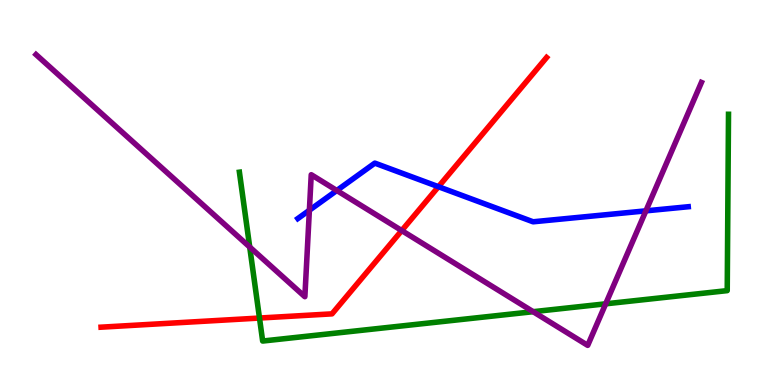[{'lines': ['blue', 'red'], 'intersections': [{'x': 5.66, 'y': 5.15}]}, {'lines': ['green', 'red'], 'intersections': [{'x': 3.35, 'y': 1.74}]}, {'lines': ['purple', 'red'], 'intersections': [{'x': 5.18, 'y': 4.01}]}, {'lines': ['blue', 'green'], 'intersections': []}, {'lines': ['blue', 'purple'], 'intersections': [{'x': 3.99, 'y': 4.54}, {'x': 4.35, 'y': 5.05}, {'x': 8.33, 'y': 4.52}]}, {'lines': ['green', 'purple'], 'intersections': [{'x': 3.22, 'y': 3.58}, {'x': 6.88, 'y': 1.9}, {'x': 7.82, 'y': 2.11}]}]